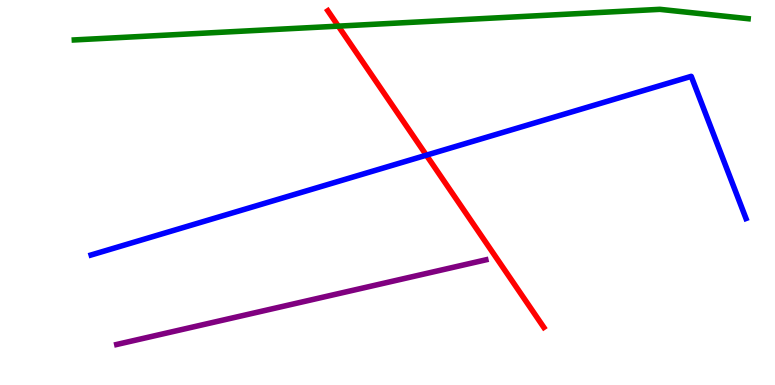[{'lines': ['blue', 'red'], 'intersections': [{'x': 5.5, 'y': 5.97}]}, {'lines': ['green', 'red'], 'intersections': [{'x': 4.37, 'y': 9.32}]}, {'lines': ['purple', 'red'], 'intersections': []}, {'lines': ['blue', 'green'], 'intersections': []}, {'lines': ['blue', 'purple'], 'intersections': []}, {'lines': ['green', 'purple'], 'intersections': []}]